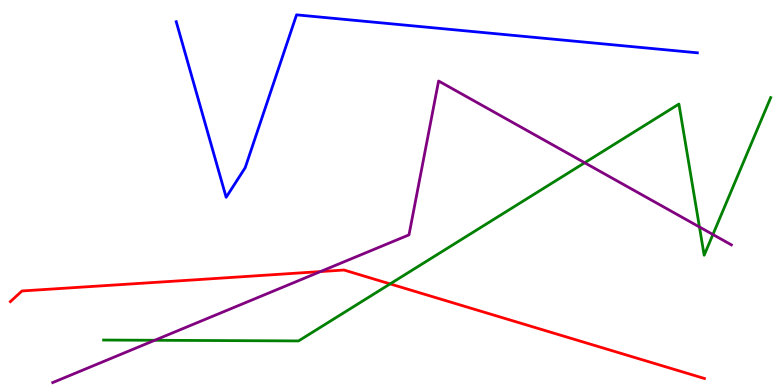[{'lines': ['blue', 'red'], 'intersections': []}, {'lines': ['green', 'red'], 'intersections': [{'x': 5.03, 'y': 2.63}]}, {'lines': ['purple', 'red'], 'intersections': [{'x': 4.13, 'y': 2.95}]}, {'lines': ['blue', 'green'], 'intersections': []}, {'lines': ['blue', 'purple'], 'intersections': []}, {'lines': ['green', 'purple'], 'intersections': [{'x': 2.0, 'y': 1.16}, {'x': 7.54, 'y': 5.77}, {'x': 9.03, 'y': 4.1}, {'x': 9.2, 'y': 3.91}]}]